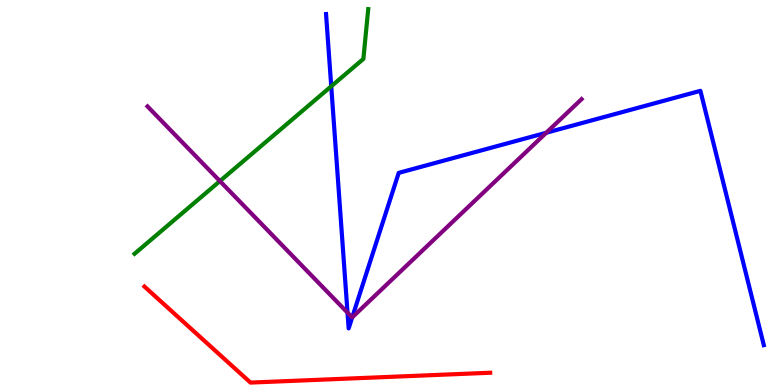[{'lines': ['blue', 'red'], 'intersections': []}, {'lines': ['green', 'red'], 'intersections': []}, {'lines': ['purple', 'red'], 'intersections': []}, {'lines': ['blue', 'green'], 'intersections': [{'x': 4.27, 'y': 7.76}]}, {'lines': ['blue', 'purple'], 'intersections': [{'x': 4.48, 'y': 1.88}, {'x': 4.54, 'y': 1.76}, {'x': 7.05, 'y': 6.55}]}, {'lines': ['green', 'purple'], 'intersections': [{'x': 2.84, 'y': 5.3}]}]